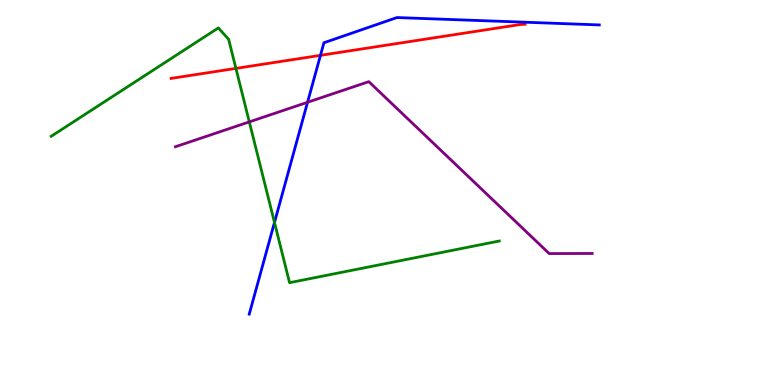[{'lines': ['blue', 'red'], 'intersections': [{'x': 4.13, 'y': 8.56}]}, {'lines': ['green', 'red'], 'intersections': [{'x': 3.04, 'y': 8.22}]}, {'lines': ['purple', 'red'], 'intersections': []}, {'lines': ['blue', 'green'], 'intersections': [{'x': 3.54, 'y': 4.22}]}, {'lines': ['blue', 'purple'], 'intersections': [{'x': 3.97, 'y': 7.34}]}, {'lines': ['green', 'purple'], 'intersections': [{'x': 3.22, 'y': 6.83}]}]